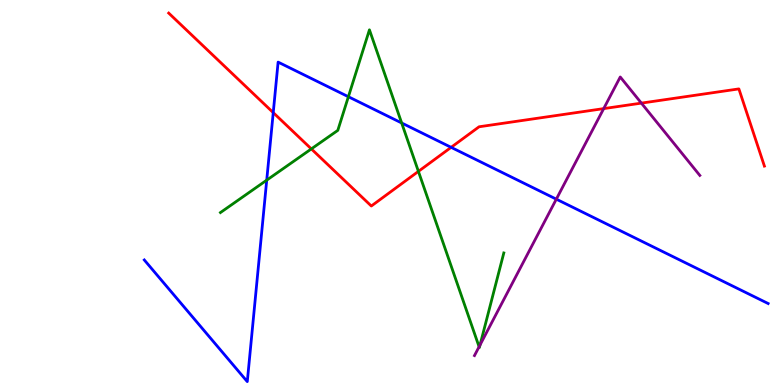[{'lines': ['blue', 'red'], 'intersections': [{'x': 3.53, 'y': 7.07}, {'x': 5.82, 'y': 6.17}]}, {'lines': ['green', 'red'], 'intersections': [{'x': 4.02, 'y': 6.13}, {'x': 5.4, 'y': 5.55}]}, {'lines': ['purple', 'red'], 'intersections': [{'x': 7.79, 'y': 7.18}, {'x': 8.28, 'y': 7.32}]}, {'lines': ['blue', 'green'], 'intersections': [{'x': 3.44, 'y': 5.32}, {'x': 4.5, 'y': 7.49}, {'x': 5.18, 'y': 6.81}]}, {'lines': ['blue', 'purple'], 'intersections': [{'x': 7.18, 'y': 4.83}]}, {'lines': ['green', 'purple'], 'intersections': [{'x': 6.18, 'y': 0.993}, {'x': 6.19, 'y': 1.04}]}]